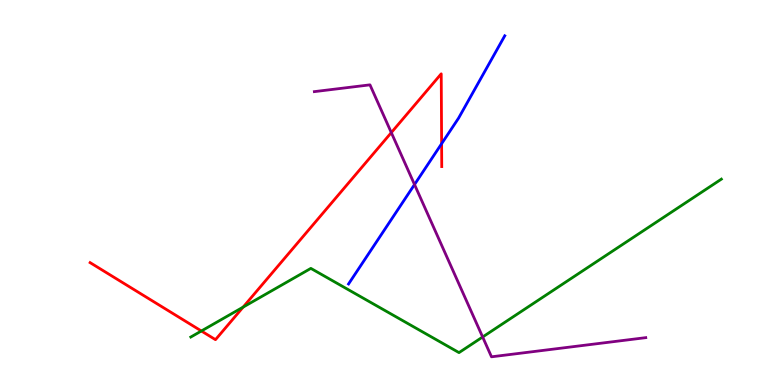[{'lines': ['blue', 'red'], 'intersections': [{'x': 5.7, 'y': 6.27}]}, {'lines': ['green', 'red'], 'intersections': [{'x': 2.6, 'y': 1.4}, {'x': 3.14, 'y': 2.02}]}, {'lines': ['purple', 'red'], 'intersections': [{'x': 5.05, 'y': 6.56}]}, {'lines': ['blue', 'green'], 'intersections': []}, {'lines': ['blue', 'purple'], 'intersections': [{'x': 5.35, 'y': 5.21}]}, {'lines': ['green', 'purple'], 'intersections': [{'x': 6.23, 'y': 1.25}]}]